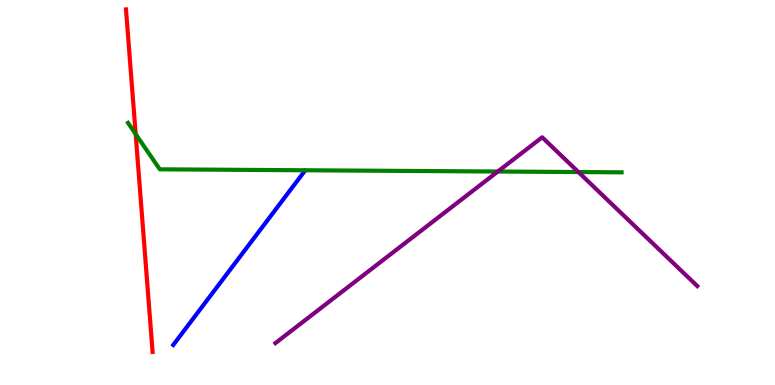[{'lines': ['blue', 'red'], 'intersections': []}, {'lines': ['green', 'red'], 'intersections': [{'x': 1.75, 'y': 6.52}]}, {'lines': ['purple', 'red'], 'intersections': []}, {'lines': ['blue', 'green'], 'intersections': []}, {'lines': ['blue', 'purple'], 'intersections': []}, {'lines': ['green', 'purple'], 'intersections': [{'x': 6.42, 'y': 5.54}, {'x': 7.46, 'y': 5.53}]}]